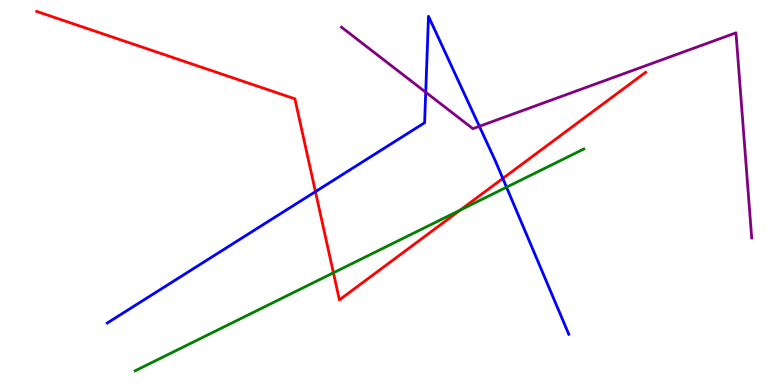[{'lines': ['blue', 'red'], 'intersections': [{'x': 4.07, 'y': 5.02}, {'x': 6.49, 'y': 5.37}]}, {'lines': ['green', 'red'], 'intersections': [{'x': 4.3, 'y': 2.91}, {'x': 5.94, 'y': 4.54}]}, {'lines': ['purple', 'red'], 'intersections': []}, {'lines': ['blue', 'green'], 'intersections': [{'x': 6.54, 'y': 5.14}]}, {'lines': ['blue', 'purple'], 'intersections': [{'x': 5.49, 'y': 7.6}, {'x': 6.19, 'y': 6.72}]}, {'lines': ['green', 'purple'], 'intersections': []}]